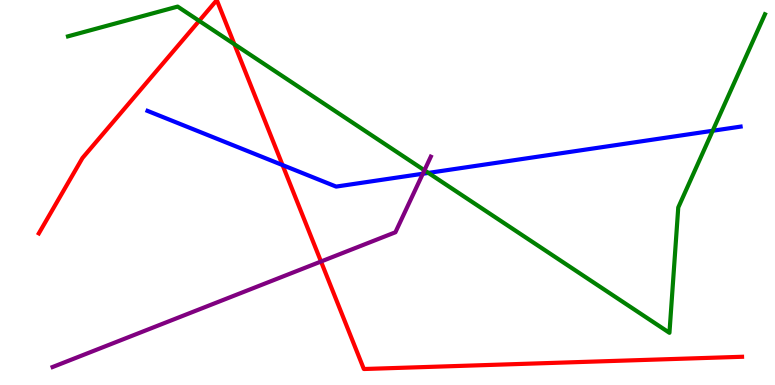[{'lines': ['blue', 'red'], 'intersections': [{'x': 3.65, 'y': 5.71}]}, {'lines': ['green', 'red'], 'intersections': [{'x': 2.57, 'y': 9.46}, {'x': 3.02, 'y': 8.85}]}, {'lines': ['purple', 'red'], 'intersections': [{'x': 4.14, 'y': 3.21}]}, {'lines': ['blue', 'green'], 'intersections': [{'x': 5.53, 'y': 5.51}, {'x': 9.2, 'y': 6.6}]}, {'lines': ['blue', 'purple'], 'intersections': [{'x': 5.46, 'y': 5.49}]}, {'lines': ['green', 'purple'], 'intersections': [{'x': 5.48, 'y': 5.58}]}]